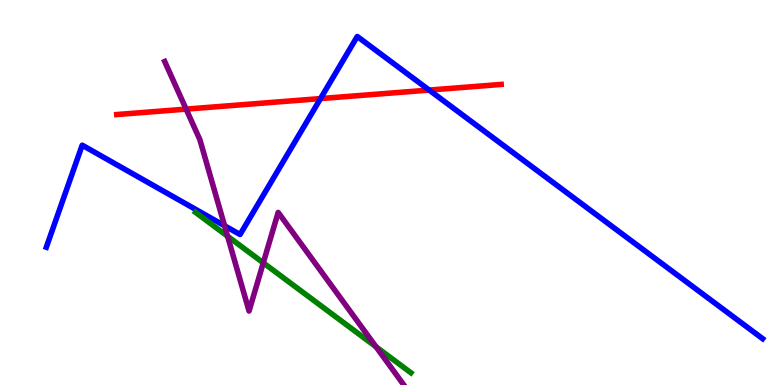[{'lines': ['blue', 'red'], 'intersections': [{'x': 4.14, 'y': 7.44}, {'x': 5.54, 'y': 7.66}]}, {'lines': ['green', 'red'], 'intersections': []}, {'lines': ['purple', 'red'], 'intersections': [{'x': 2.4, 'y': 7.17}]}, {'lines': ['blue', 'green'], 'intersections': []}, {'lines': ['blue', 'purple'], 'intersections': [{'x': 2.9, 'y': 4.14}]}, {'lines': ['green', 'purple'], 'intersections': [{'x': 2.94, 'y': 3.86}, {'x': 3.4, 'y': 3.17}, {'x': 4.85, 'y': 0.992}]}]